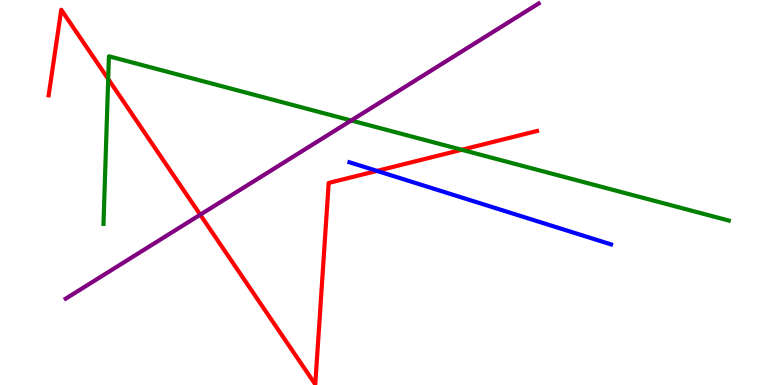[{'lines': ['blue', 'red'], 'intersections': [{'x': 4.86, 'y': 5.56}]}, {'lines': ['green', 'red'], 'intersections': [{'x': 1.4, 'y': 7.95}, {'x': 5.96, 'y': 6.11}]}, {'lines': ['purple', 'red'], 'intersections': [{'x': 2.58, 'y': 4.42}]}, {'lines': ['blue', 'green'], 'intersections': []}, {'lines': ['blue', 'purple'], 'intersections': []}, {'lines': ['green', 'purple'], 'intersections': [{'x': 4.53, 'y': 6.87}]}]